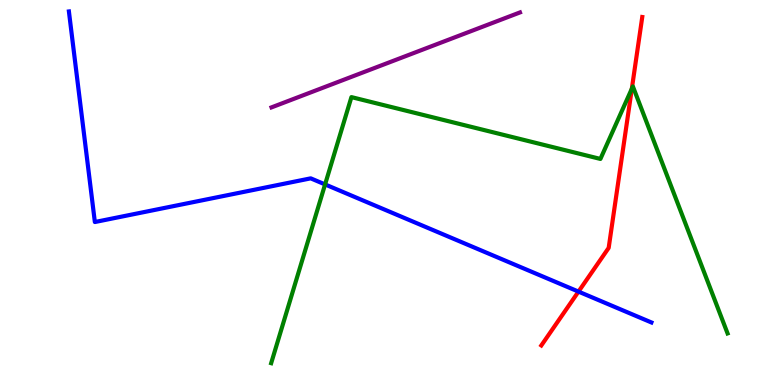[{'lines': ['blue', 'red'], 'intersections': [{'x': 7.46, 'y': 2.43}]}, {'lines': ['green', 'red'], 'intersections': [{'x': 8.15, 'y': 7.7}]}, {'lines': ['purple', 'red'], 'intersections': []}, {'lines': ['blue', 'green'], 'intersections': [{'x': 4.19, 'y': 5.21}]}, {'lines': ['blue', 'purple'], 'intersections': []}, {'lines': ['green', 'purple'], 'intersections': []}]